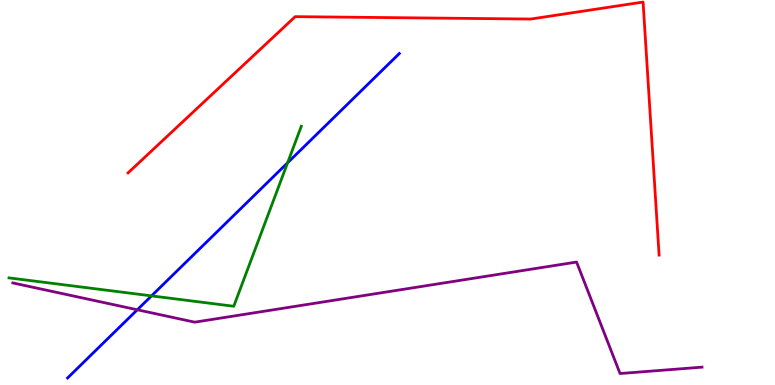[{'lines': ['blue', 'red'], 'intersections': []}, {'lines': ['green', 'red'], 'intersections': []}, {'lines': ['purple', 'red'], 'intersections': []}, {'lines': ['blue', 'green'], 'intersections': [{'x': 1.96, 'y': 2.31}, {'x': 3.71, 'y': 5.77}]}, {'lines': ['blue', 'purple'], 'intersections': [{'x': 1.77, 'y': 1.95}]}, {'lines': ['green', 'purple'], 'intersections': []}]